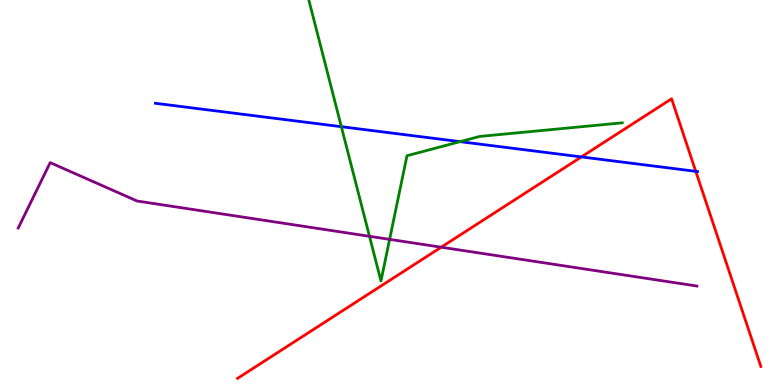[{'lines': ['blue', 'red'], 'intersections': [{'x': 7.5, 'y': 5.92}, {'x': 8.98, 'y': 5.55}]}, {'lines': ['green', 'red'], 'intersections': []}, {'lines': ['purple', 'red'], 'intersections': [{'x': 5.69, 'y': 3.58}]}, {'lines': ['blue', 'green'], 'intersections': [{'x': 4.4, 'y': 6.71}, {'x': 5.94, 'y': 6.32}]}, {'lines': ['blue', 'purple'], 'intersections': []}, {'lines': ['green', 'purple'], 'intersections': [{'x': 4.77, 'y': 3.86}, {'x': 5.03, 'y': 3.78}]}]